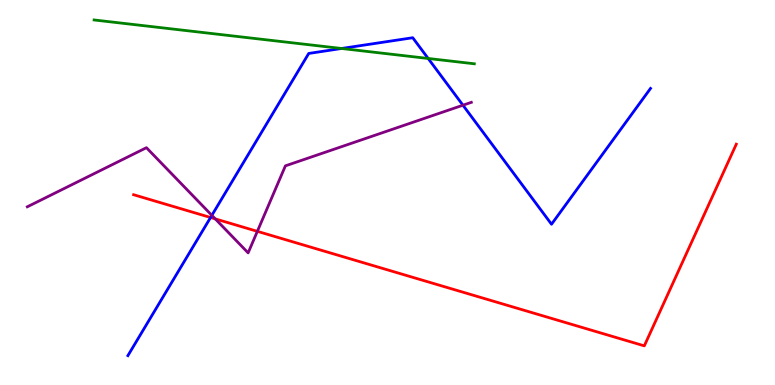[{'lines': ['blue', 'red'], 'intersections': [{'x': 2.72, 'y': 4.35}]}, {'lines': ['green', 'red'], 'intersections': []}, {'lines': ['purple', 'red'], 'intersections': [{'x': 2.78, 'y': 4.31}, {'x': 3.32, 'y': 3.99}]}, {'lines': ['blue', 'green'], 'intersections': [{'x': 4.41, 'y': 8.74}, {'x': 5.52, 'y': 8.48}]}, {'lines': ['blue', 'purple'], 'intersections': [{'x': 2.73, 'y': 4.41}, {'x': 5.97, 'y': 7.27}]}, {'lines': ['green', 'purple'], 'intersections': []}]